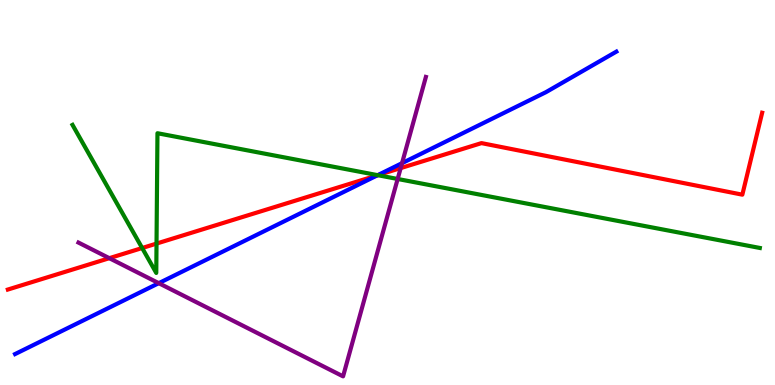[{'lines': ['blue', 'red'], 'intersections': [{'x': 4.87, 'y': 5.45}]}, {'lines': ['green', 'red'], 'intersections': [{'x': 1.83, 'y': 3.56}, {'x': 2.02, 'y': 3.67}, {'x': 4.87, 'y': 5.45}]}, {'lines': ['purple', 'red'], 'intersections': [{'x': 1.41, 'y': 3.29}, {'x': 5.17, 'y': 5.63}]}, {'lines': ['blue', 'green'], 'intersections': [{'x': 4.87, 'y': 5.45}]}, {'lines': ['blue', 'purple'], 'intersections': [{'x': 2.05, 'y': 2.64}, {'x': 5.19, 'y': 5.76}]}, {'lines': ['green', 'purple'], 'intersections': [{'x': 5.13, 'y': 5.35}]}]